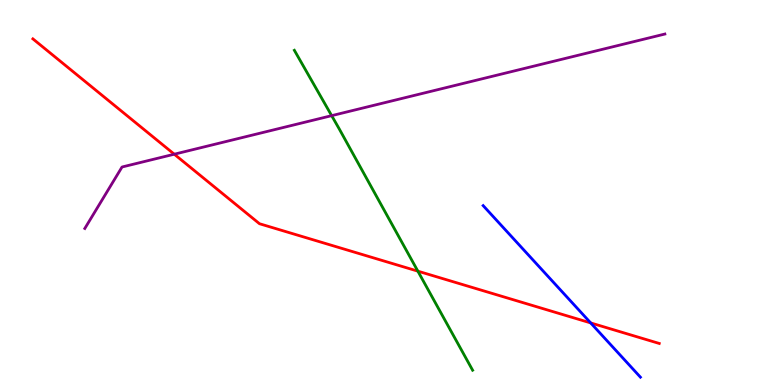[{'lines': ['blue', 'red'], 'intersections': [{'x': 7.62, 'y': 1.61}]}, {'lines': ['green', 'red'], 'intersections': [{'x': 5.39, 'y': 2.96}]}, {'lines': ['purple', 'red'], 'intersections': [{'x': 2.25, 'y': 5.99}]}, {'lines': ['blue', 'green'], 'intersections': []}, {'lines': ['blue', 'purple'], 'intersections': []}, {'lines': ['green', 'purple'], 'intersections': [{'x': 4.28, 'y': 7.0}]}]